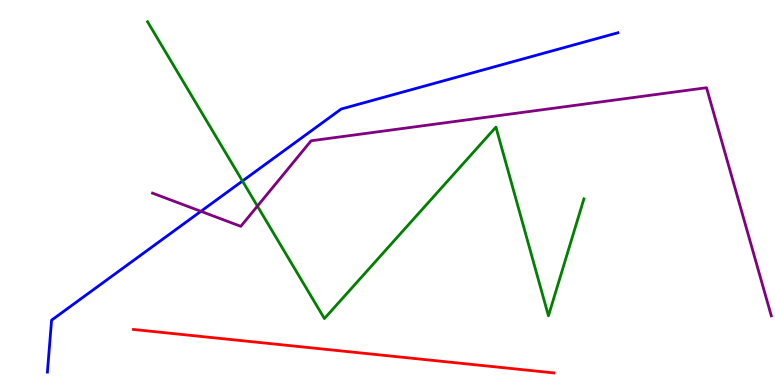[{'lines': ['blue', 'red'], 'intersections': []}, {'lines': ['green', 'red'], 'intersections': []}, {'lines': ['purple', 'red'], 'intersections': []}, {'lines': ['blue', 'green'], 'intersections': [{'x': 3.13, 'y': 5.3}]}, {'lines': ['blue', 'purple'], 'intersections': [{'x': 2.59, 'y': 4.51}]}, {'lines': ['green', 'purple'], 'intersections': [{'x': 3.32, 'y': 4.65}]}]